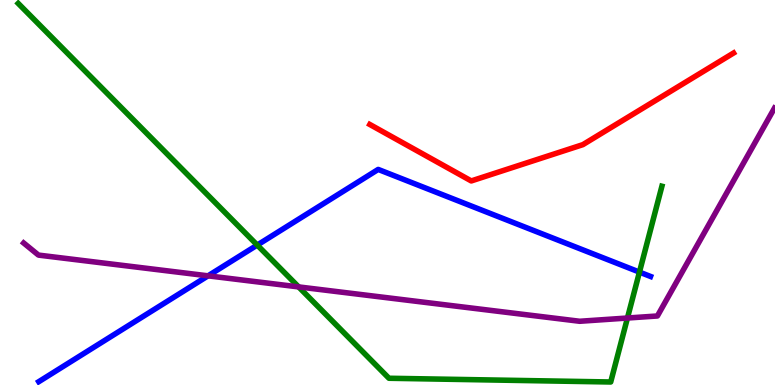[{'lines': ['blue', 'red'], 'intersections': []}, {'lines': ['green', 'red'], 'intersections': []}, {'lines': ['purple', 'red'], 'intersections': []}, {'lines': ['blue', 'green'], 'intersections': [{'x': 3.32, 'y': 3.63}, {'x': 8.25, 'y': 2.93}]}, {'lines': ['blue', 'purple'], 'intersections': [{'x': 2.68, 'y': 2.84}]}, {'lines': ['green', 'purple'], 'intersections': [{'x': 3.85, 'y': 2.55}, {'x': 8.1, 'y': 1.74}]}]